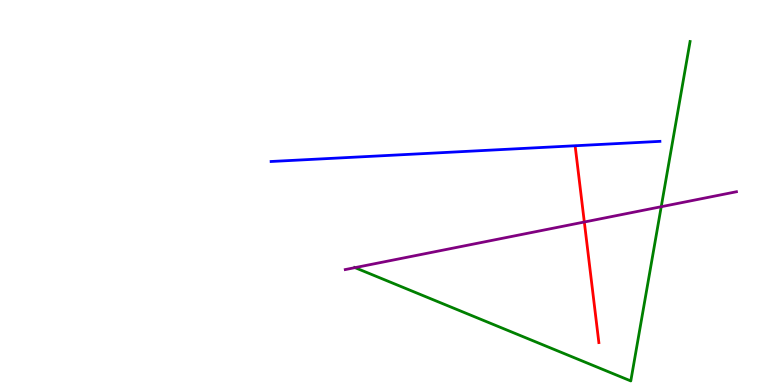[{'lines': ['blue', 'red'], 'intersections': []}, {'lines': ['green', 'red'], 'intersections': []}, {'lines': ['purple', 'red'], 'intersections': [{'x': 7.54, 'y': 4.23}]}, {'lines': ['blue', 'green'], 'intersections': []}, {'lines': ['blue', 'purple'], 'intersections': []}, {'lines': ['green', 'purple'], 'intersections': [{'x': 4.58, 'y': 3.05}, {'x': 8.53, 'y': 4.63}]}]